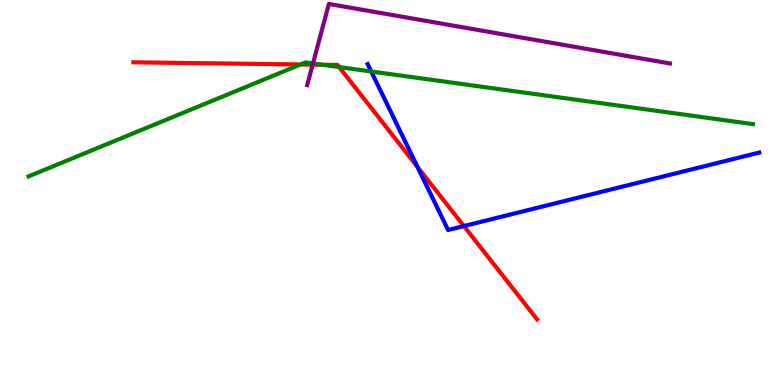[{'lines': ['blue', 'red'], 'intersections': [{'x': 5.39, 'y': 5.66}, {'x': 5.99, 'y': 4.13}]}, {'lines': ['green', 'red'], 'intersections': [{'x': 3.88, 'y': 8.33}, {'x': 4.16, 'y': 8.32}, {'x': 4.38, 'y': 8.26}]}, {'lines': ['purple', 'red'], 'intersections': [{'x': 4.03, 'y': 8.32}]}, {'lines': ['blue', 'green'], 'intersections': [{'x': 4.79, 'y': 8.14}]}, {'lines': ['blue', 'purple'], 'intersections': []}, {'lines': ['green', 'purple'], 'intersections': [{'x': 4.04, 'y': 8.35}]}]